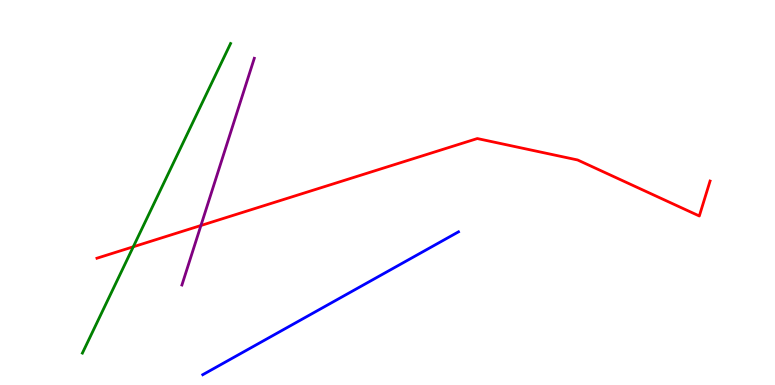[{'lines': ['blue', 'red'], 'intersections': []}, {'lines': ['green', 'red'], 'intersections': [{'x': 1.72, 'y': 3.59}]}, {'lines': ['purple', 'red'], 'intersections': [{'x': 2.59, 'y': 4.14}]}, {'lines': ['blue', 'green'], 'intersections': []}, {'lines': ['blue', 'purple'], 'intersections': []}, {'lines': ['green', 'purple'], 'intersections': []}]